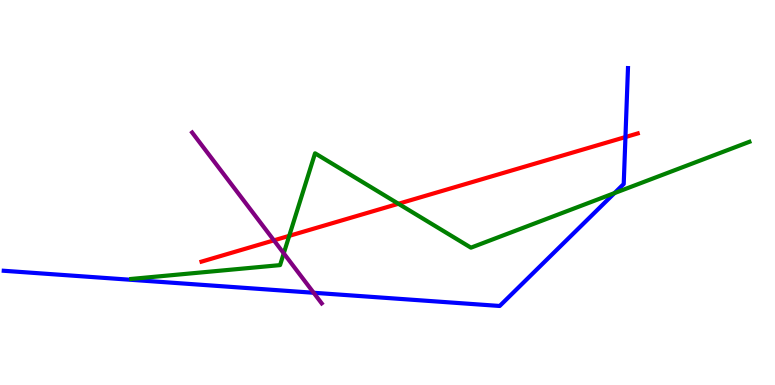[{'lines': ['blue', 'red'], 'intersections': [{'x': 8.07, 'y': 6.44}]}, {'lines': ['green', 'red'], 'intersections': [{'x': 3.73, 'y': 3.87}, {'x': 5.14, 'y': 4.71}]}, {'lines': ['purple', 'red'], 'intersections': [{'x': 3.53, 'y': 3.76}]}, {'lines': ['blue', 'green'], 'intersections': [{'x': 7.93, 'y': 4.98}]}, {'lines': ['blue', 'purple'], 'intersections': [{'x': 4.05, 'y': 2.4}]}, {'lines': ['green', 'purple'], 'intersections': [{'x': 3.66, 'y': 3.42}]}]